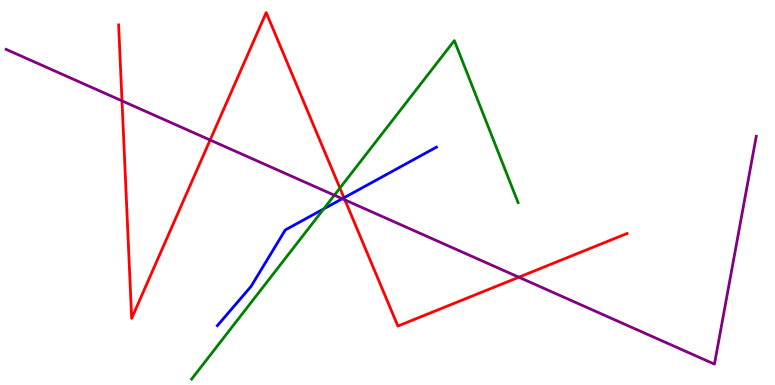[{'lines': ['blue', 'red'], 'intersections': [{'x': 4.44, 'y': 4.86}]}, {'lines': ['green', 'red'], 'intersections': [{'x': 4.39, 'y': 5.12}]}, {'lines': ['purple', 'red'], 'intersections': [{'x': 1.57, 'y': 7.38}, {'x': 2.71, 'y': 6.36}, {'x': 4.45, 'y': 4.81}, {'x': 6.69, 'y': 2.8}]}, {'lines': ['blue', 'green'], 'intersections': [{'x': 4.18, 'y': 4.57}]}, {'lines': ['blue', 'purple'], 'intersections': [{'x': 4.42, 'y': 4.84}]}, {'lines': ['green', 'purple'], 'intersections': [{'x': 4.31, 'y': 4.93}]}]